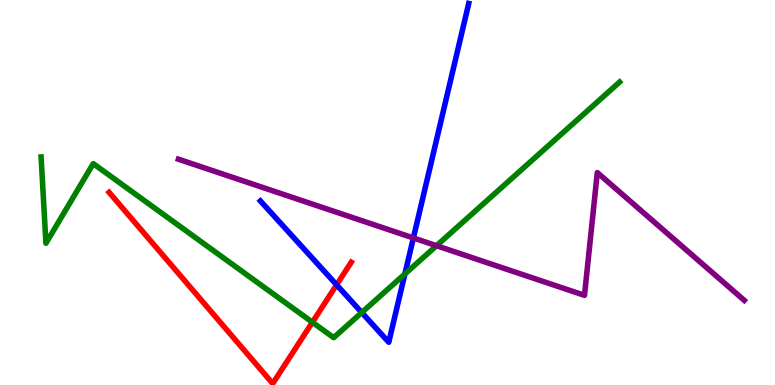[{'lines': ['blue', 'red'], 'intersections': [{'x': 4.34, 'y': 2.6}]}, {'lines': ['green', 'red'], 'intersections': [{'x': 4.03, 'y': 1.63}]}, {'lines': ['purple', 'red'], 'intersections': []}, {'lines': ['blue', 'green'], 'intersections': [{'x': 4.67, 'y': 1.88}, {'x': 5.22, 'y': 2.88}]}, {'lines': ['blue', 'purple'], 'intersections': [{'x': 5.33, 'y': 3.82}]}, {'lines': ['green', 'purple'], 'intersections': [{'x': 5.63, 'y': 3.62}]}]